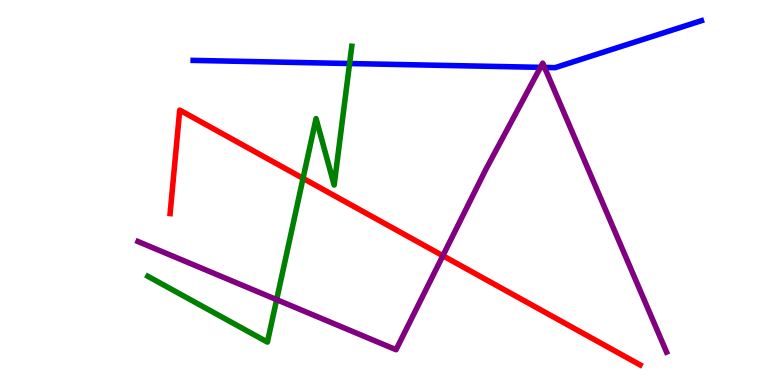[{'lines': ['blue', 'red'], 'intersections': []}, {'lines': ['green', 'red'], 'intersections': [{'x': 3.91, 'y': 5.37}]}, {'lines': ['purple', 'red'], 'intersections': [{'x': 5.71, 'y': 3.36}]}, {'lines': ['blue', 'green'], 'intersections': [{'x': 4.51, 'y': 8.35}]}, {'lines': ['blue', 'purple'], 'intersections': [{'x': 6.97, 'y': 8.25}, {'x': 7.03, 'y': 8.25}]}, {'lines': ['green', 'purple'], 'intersections': [{'x': 3.57, 'y': 2.22}]}]